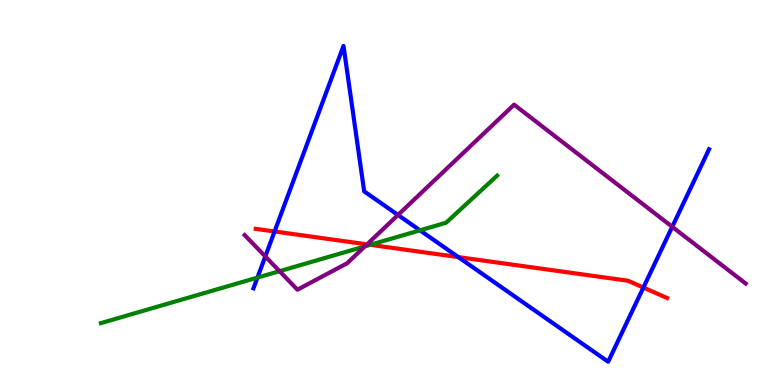[{'lines': ['blue', 'red'], 'intersections': [{'x': 3.54, 'y': 3.99}, {'x': 5.91, 'y': 3.32}, {'x': 8.3, 'y': 2.53}]}, {'lines': ['green', 'red'], 'intersections': [{'x': 4.78, 'y': 3.64}]}, {'lines': ['purple', 'red'], 'intersections': [{'x': 4.74, 'y': 3.65}]}, {'lines': ['blue', 'green'], 'intersections': [{'x': 3.32, 'y': 2.79}, {'x': 5.42, 'y': 4.02}]}, {'lines': ['blue', 'purple'], 'intersections': [{'x': 3.42, 'y': 3.34}, {'x': 5.14, 'y': 4.42}, {'x': 8.67, 'y': 4.11}]}, {'lines': ['green', 'purple'], 'intersections': [{'x': 3.61, 'y': 2.96}, {'x': 4.71, 'y': 3.6}]}]